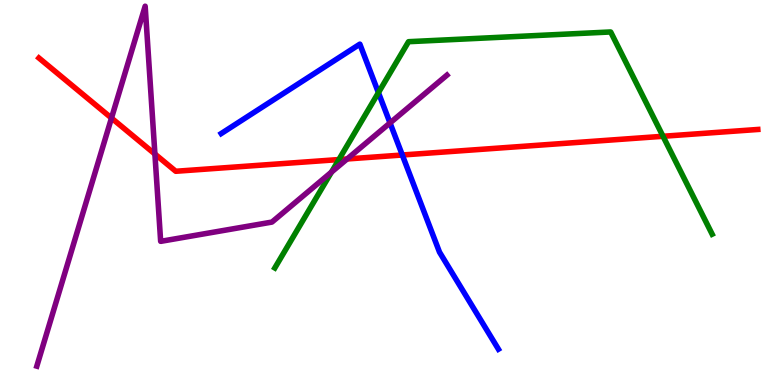[{'lines': ['blue', 'red'], 'intersections': [{'x': 5.19, 'y': 5.97}]}, {'lines': ['green', 'red'], 'intersections': [{'x': 4.37, 'y': 5.86}, {'x': 8.56, 'y': 6.46}]}, {'lines': ['purple', 'red'], 'intersections': [{'x': 1.44, 'y': 6.93}, {'x': 2.0, 'y': 6.0}, {'x': 4.48, 'y': 5.87}]}, {'lines': ['blue', 'green'], 'intersections': [{'x': 4.88, 'y': 7.59}]}, {'lines': ['blue', 'purple'], 'intersections': [{'x': 5.03, 'y': 6.81}]}, {'lines': ['green', 'purple'], 'intersections': [{'x': 4.28, 'y': 5.53}]}]